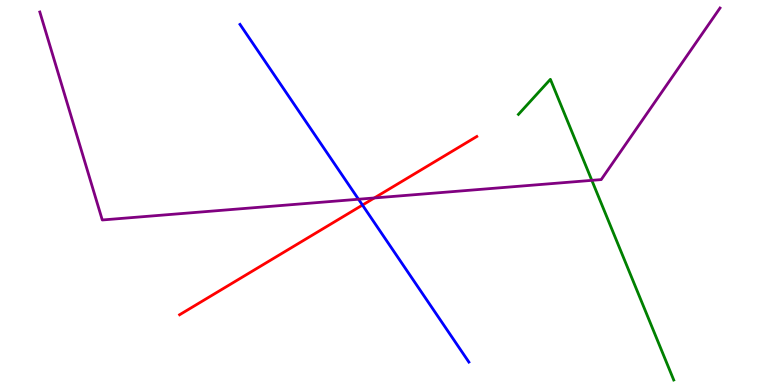[{'lines': ['blue', 'red'], 'intersections': [{'x': 4.68, 'y': 4.67}]}, {'lines': ['green', 'red'], 'intersections': []}, {'lines': ['purple', 'red'], 'intersections': [{'x': 4.83, 'y': 4.86}]}, {'lines': ['blue', 'green'], 'intersections': []}, {'lines': ['blue', 'purple'], 'intersections': [{'x': 4.63, 'y': 4.82}]}, {'lines': ['green', 'purple'], 'intersections': [{'x': 7.64, 'y': 5.32}]}]